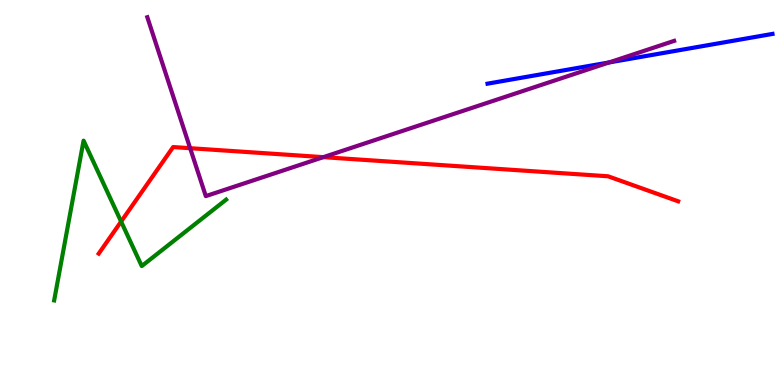[{'lines': ['blue', 'red'], 'intersections': []}, {'lines': ['green', 'red'], 'intersections': [{'x': 1.56, 'y': 4.25}]}, {'lines': ['purple', 'red'], 'intersections': [{'x': 2.45, 'y': 6.15}, {'x': 4.17, 'y': 5.92}]}, {'lines': ['blue', 'green'], 'intersections': []}, {'lines': ['blue', 'purple'], 'intersections': [{'x': 7.86, 'y': 8.38}]}, {'lines': ['green', 'purple'], 'intersections': []}]